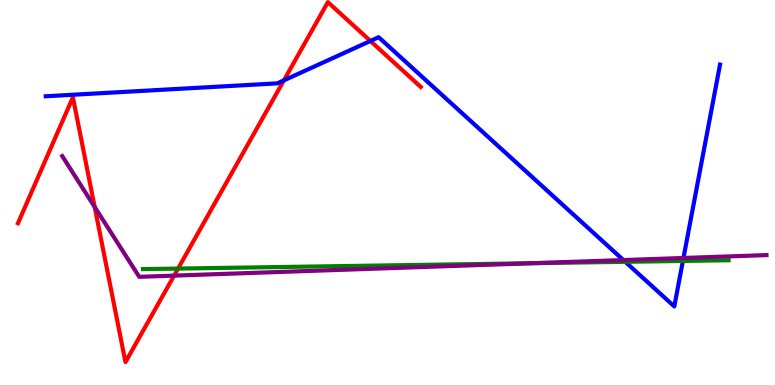[{'lines': ['blue', 'red'], 'intersections': [{'x': 3.66, 'y': 7.91}, {'x': 4.78, 'y': 8.94}]}, {'lines': ['green', 'red'], 'intersections': [{'x': 2.3, 'y': 3.02}]}, {'lines': ['purple', 'red'], 'intersections': [{'x': 1.22, 'y': 4.62}, {'x': 2.25, 'y': 2.84}]}, {'lines': ['blue', 'green'], 'intersections': [{'x': 8.07, 'y': 3.2}, {'x': 8.81, 'y': 3.22}]}, {'lines': ['blue', 'purple'], 'intersections': [{'x': 8.04, 'y': 3.25}, {'x': 8.82, 'y': 3.3}]}, {'lines': ['green', 'purple'], 'intersections': [{'x': 6.87, 'y': 3.16}]}]